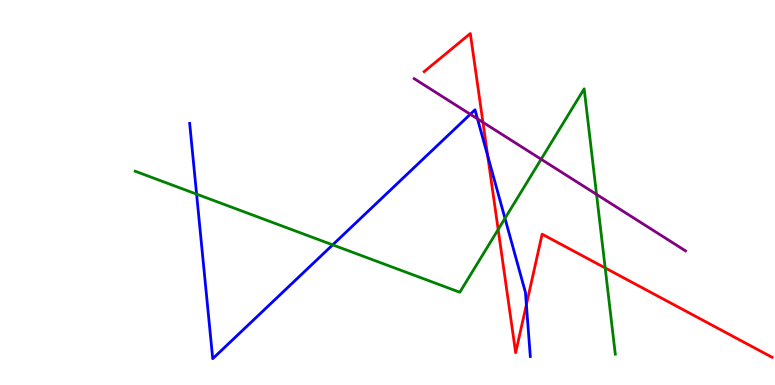[{'lines': ['blue', 'red'], 'intersections': [{'x': 6.29, 'y': 5.95}, {'x': 6.79, 'y': 2.09}]}, {'lines': ['green', 'red'], 'intersections': [{'x': 6.43, 'y': 4.04}, {'x': 7.81, 'y': 3.04}]}, {'lines': ['purple', 'red'], 'intersections': [{'x': 6.23, 'y': 6.82}]}, {'lines': ['blue', 'green'], 'intersections': [{'x': 2.54, 'y': 4.96}, {'x': 4.29, 'y': 3.64}, {'x': 6.52, 'y': 4.33}]}, {'lines': ['blue', 'purple'], 'intersections': [{'x': 6.07, 'y': 7.03}, {'x': 6.16, 'y': 6.91}]}, {'lines': ['green', 'purple'], 'intersections': [{'x': 6.98, 'y': 5.86}, {'x': 7.7, 'y': 4.95}]}]